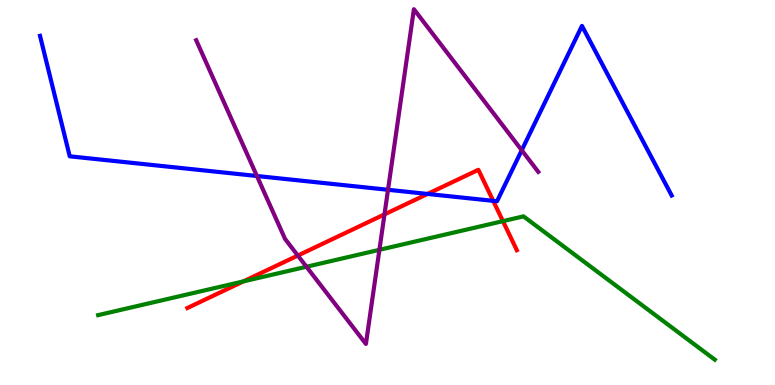[{'lines': ['blue', 'red'], 'intersections': [{'x': 5.52, 'y': 4.96}, {'x': 6.36, 'y': 4.78}]}, {'lines': ['green', 'red'], 'intersections': [{'x': 3.14, 'y': 2.69}, {'x': 6.49, 'y': 4.26}]}, {'lines': ['purple', 'red'], 'intersections': [{'x': 3.84, 'y': 3.36}, {'x': 4.96, 'y': 4.43}]}, {'lines': ['blue', 'green'], 'intersections': []}, {'lines': ['blue', 'purple'], 'intersections': [{'x': 3.32, 'y': 5.43}, {'x': 5.01, 'y': 5.07}, {'x': 6.73, 'y': 6.1}]}, {'lines': ['green', 'purple'], 'intersections': [{'x': 3.95, 'y': 3.07}, {'x': 4.9, 'y': 3.51}]}]